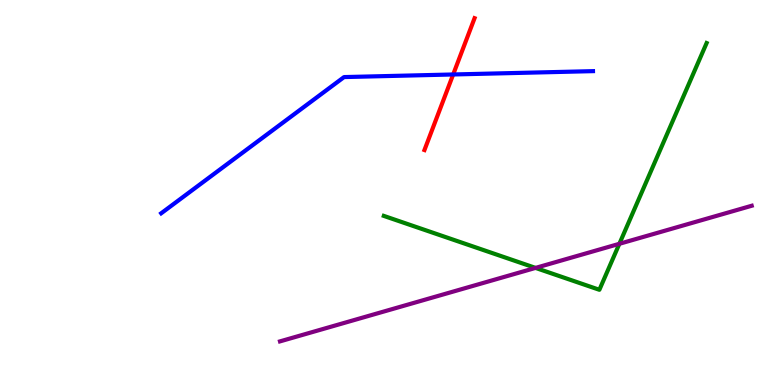[{'lines': ['blue', 'red'], 'intersections': [{'x': 5.85, 'y': 8.07}]}, {'lines': ['green', 'red'], 'intersections': []}, {'lines': ['purple', 'red'], 'intersections': []}, {'lines': ['blue', 'green'], 'intersections': []}, {'lines': ['blue', 'purple'], 'intersections': []}, {'lines': ['green', 'purple'], 'intersections': [{'x': 6.91, 'y': 3.04}, {'x': 7.99, 'y': 3.67}]}]